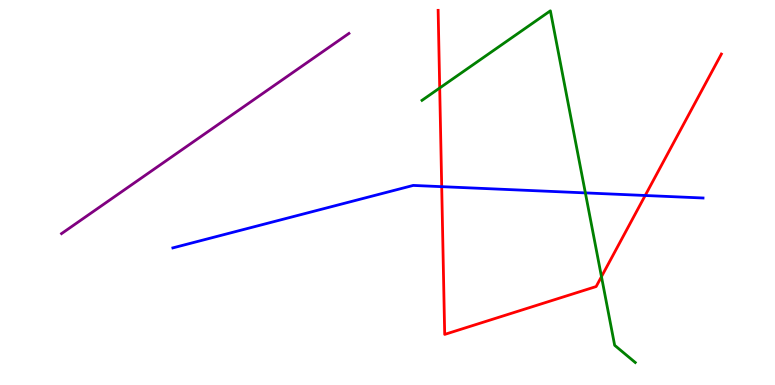[{'lines': ['blue', 'red'], 'intersections': [{'x': 5.7, 'y': 5.15}, {'x': 8.33, 'y': 4.92}]}, {'lines': ['green', 'red'], 'intersections': [{'x': 5.67, 'y': 7.71}, {'x': 7.76, 'y': 2.81}]}, {'lines': ['purple', 'red'], 'intersections': []}, {'lines': ['blue', 'green'], 'intersections': [{'x': 7.55, 'y': 4.99}]}, {'lines': ['blue', 'purple'], 'intersections': []}, {'lines': ['green', 'purple'], 'intersections': []}]